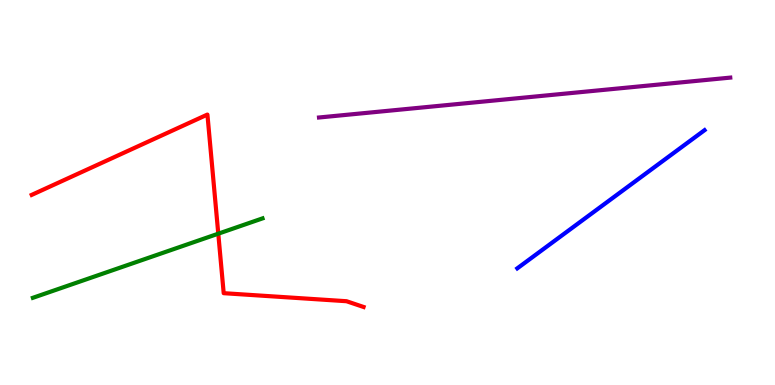[{'lines': ['blue', 'red'], 'intersections': []}, {'lines': ['green', 'red'], 'intersections': [{'x': 2.82, 'y': 3.93}]}, {'lines': ['purple', 'red'], 'intersections': []}, {'lines': ['blue', 'green'], 'intersections': []}, {'lines': ['blue', 'purple'], 'intersections': []}, {'lines': ['green', 'purple'], 'intersections': []}]